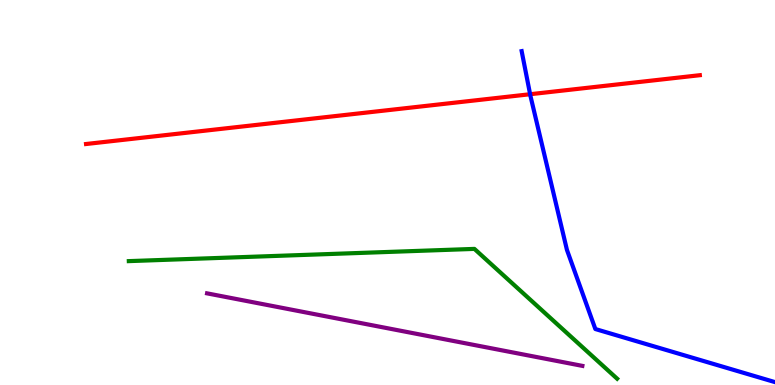[{'lines': ['blue', 'red'], 'intersections': [{'x': 6.84, 'y': 7.55}]}, {'lines': ['green', 'red'], 'intersections': []}, {'lines': ['purple', 'red'], 'intersections': []}, {'lines': ['blue', 'green'], 'intersections': []}, {'lines': ['blue', 'purple'], 'intersections': []}, {'lines': ['green', 'purple'], 'intersections': []}]